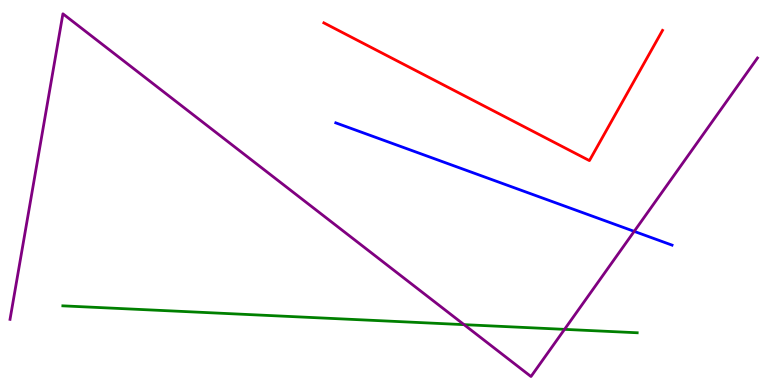[{'lines': ['blue', 'red'], 'intersections': []}, {'lines': ['green', 'red'], 'intersections': []}, {'lines': ['purple', 'red'], 'intersections': []}, {'lines': ['blue', 'green'], 'intersections': []}, {'lines': ['blue', 'purple'], 'intersections': [{'x': 8.18, 'y': 3.99}]}, {'lines': ['green', 'purple'], 'intersections': [{'x': 5.99, 'y': 1.57}, {'x': 7.28, 'y': 1.45}]}]